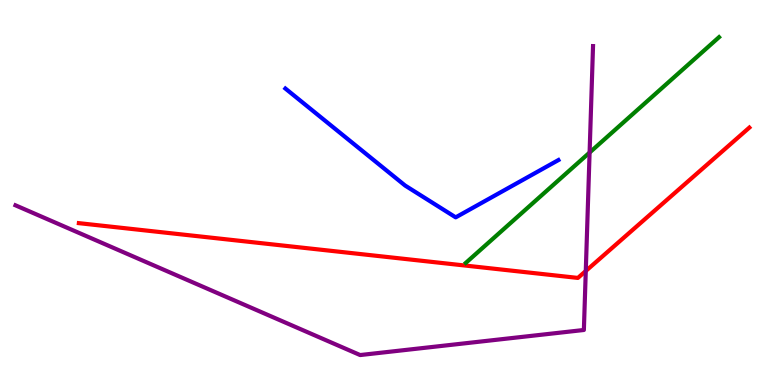[{'lines': ['blue', 'red'], 'intersections': []}, {'lines': ['green', 'red'], 'intersections': []}, {'lines': ['purple', 'red'], 'intersections': [{'x': 7.56, 'y': 2.96}]}, {'lines': ['blue', 'green'], 'intersections': []}, {'lines': ['blue', 'purple'], 'intersections': []}, {'lines': ['green', 'purple'], 'intersections': [{'x': 7.61, 'y': 6.04}]}]